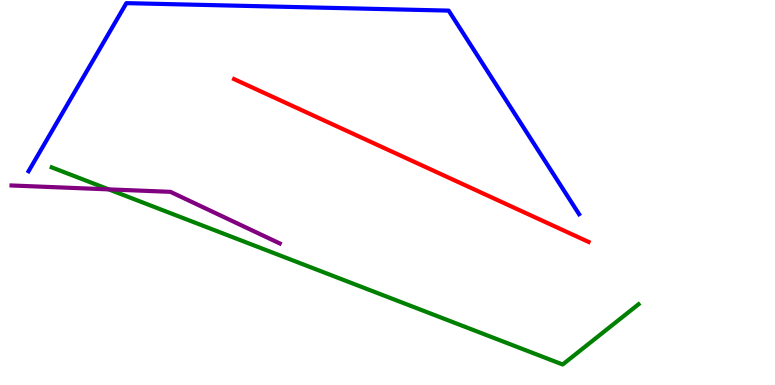[{'lines': ['blue', 'red'], 'intersections': []}, {'lines': ['green', 'red'], 'intersections': []}, {'lines': ['purple', 'red'], 'intersections': []}, {'lines': ['blue', 'green'], 'intersections': []}, {'lines': ['blue', 'purple'], 'intersections': []}, {'lines': ['green', 'purple'], 'intersections': [{'x': 1.4, 'y': 5.08}]}]